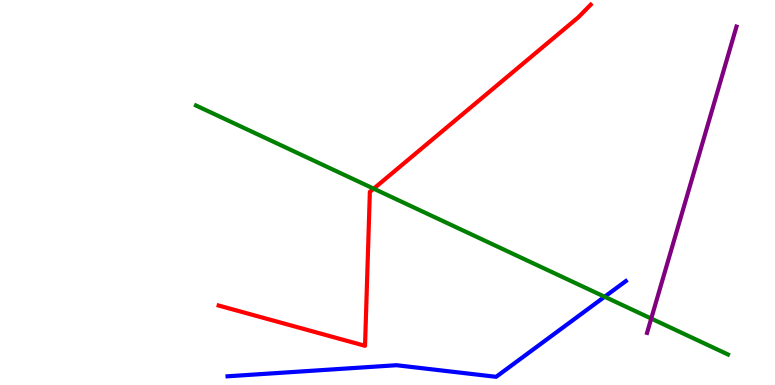[{'lines': ['blue', 'red'], 'intersections': []}, {'lines': ['green', 'red'], 'intersections': [{'x': 4.82, 'y': 5.1}]}, {'lines': ['purple', 'red'], 'intersections': []}, {'lines': ['blue', 'green'], 'intersections': [{'x': 7.8, 'y': 2.29}]}, {'lines': ['blue', 'purple'], 'intersections': []}, {'lines': ['green', 'purple'], 'intersections': [{'x': 8.4, 'y': 1.73}]}]